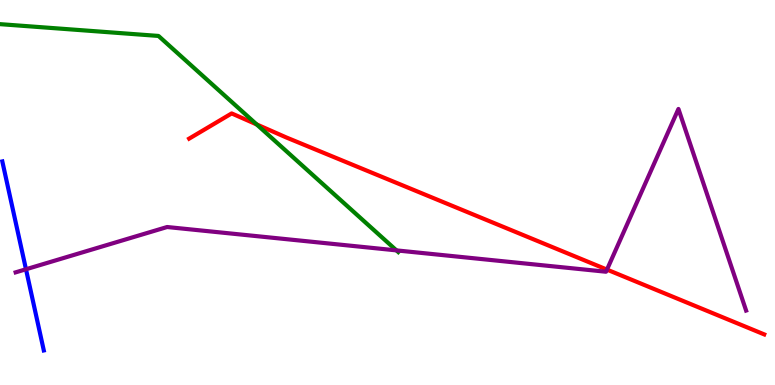[{'lines': ['blue', 'red'], 'intersections': []}, {'lines': ['green', 'red'], 'intersections': [{'x': 3.31, 'y': 6.77}]}, {'lines': ['purple', 'red'], 'intersections': [{'x': 7.83, 'y': 3.0}]}, {'lines': ['blue', 'green'], 'intersections': []}, {'lines': ['blue', 'purple'], 'intersections': [{'x': 0.335, 'y': 3.01}]}, {'lines': ['green', 'purple'], 'intersections': [{'x': 5.12, 'y': 3.5}]}]